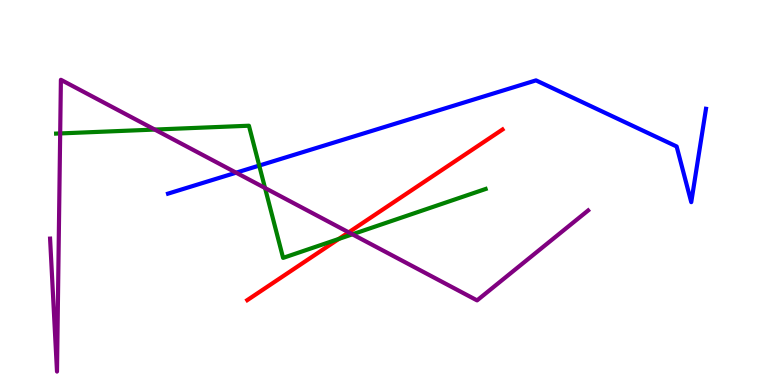[{'lines': ['blue', 'red'], 'intersections': []}, {'lines': ['green', 'red'], 'intersections': [{'x': 4.37, 'y': 3.79}]}, {'lines': ['purple', 'red'], 'intersections': [{'x': 4.5, 'y': 3.97}]}, {'lines': ['blue', 'green'], 'intersections': [{'x': 3.34, 'y': 5.7}]}, {'lines': ['blue', 'purple'], 'intersections': [{'x': 3.05, 'y': 5.51}]}, {'lines': ['green', 'purple'], 'intersections': [{'x': 0.776, 'y': 6.53}, {'x': 2.0, 'y': 6.63}, {'x': 3.42, 'y': 5.12}, {'x': 4.55, 'y': 3.91}]}]